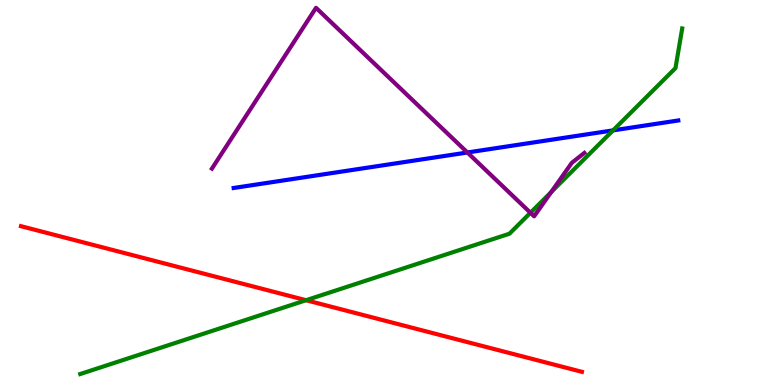[{'lines': ['blue', 'red'], 'intersections': []}, {'lines': ['green', 'red'], 'intersections': [{'x': 3.95, 'y': 2.2}]}, {'lines': ['purple', 'red'], 'intersections': []}, {'lines': ['blue', 'green'], 'intersections': [{'x': 7.91, 'y': 6.61}]}, {'lines': ['blue', 'purple'], 'intersections': [{'x': 6.03, 'y': 6.04}]}, {'lines': ['green', 'purple'], 'intersections': [{'x': 6.84, 'y': 4.47}, {'x': 7.11, 'y': 5.01}]}]